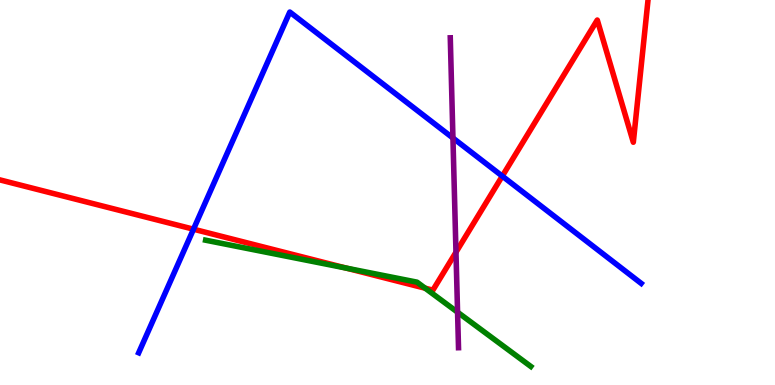[{'lines': ['blue', 'red'], 'intersections': [{'x': 2.5, 'y': 4.05}, {'x': 6.48, 'y': 5.43}]}, {'lines': ['green', 'red'], 'intersections': [{'x': 4.47, 'y': 3.04}, {'x': 5.49, 'y': 2.51}]}, {'lines': ['purple', 'red'], 'intersections': [{'x': 5.88, 'y': 3.45}]}, {'lines': ['blue', 'green'], 'intersections': []}, {'lines': ['blue', 'purple'], 'intersections': [{'x': 5.84, 'y': 6.42}]}, {'lines': ['green', 'purple'], 'intersections': [{'x': 5.9, 'y': 1.89}]}]